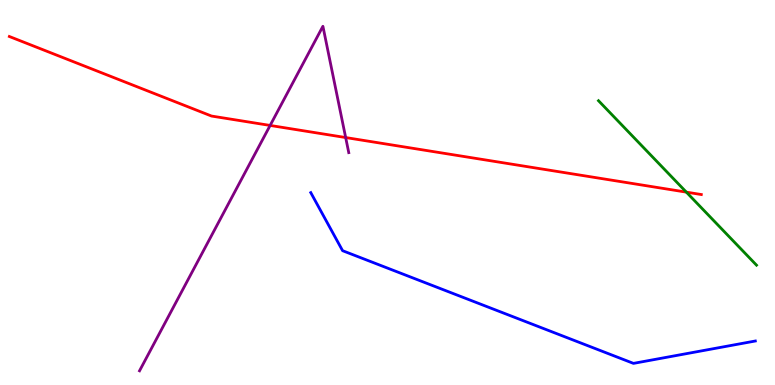[{'lines': ['blue', 'red'], 'intersections': []}, {'lines': ['green', 'red'], 'intersections': [{'x': 8.86, 'y': 5.01}]}, {'lines': ['purple', 'red'], 'intersections': [{'x': 3.49, 'y': 6.74}, {'x': 4.46, 'y': 6.43}]}, {'lines': ['blue', 'green'], 'intersections': []}, {'lines': ['blue', 'purple'], 'intersections': []}, {'lines': ['green', 'purple'], 'intersections': []}]